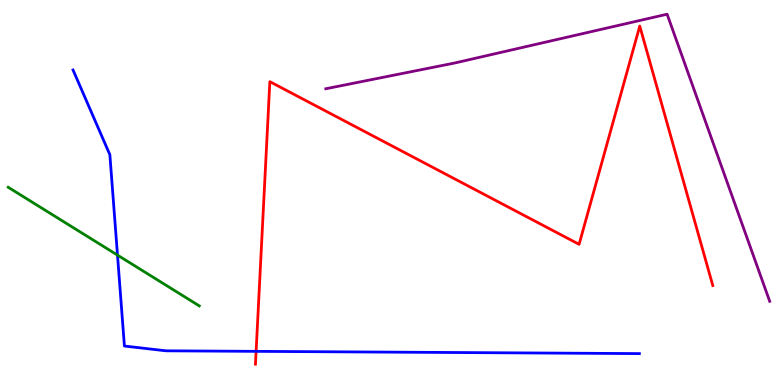[{'lines': ['blue', 'red'], 'intersections': [{'x': 3.3, 'y': 0.874}]}, {'lines': ['green', 'red'], 'intersections': []}, {'lines': ['purple', 'red'], 'intersections': []}, {'lines': ['blue', 'green'], 'intersections': [{'x': 1.52, 'y': 3.37}]}, {'lines': ['blue', 'purple'], 'intersections': []}, {'lines': ['green', 'purple'], 'intersections': []}]